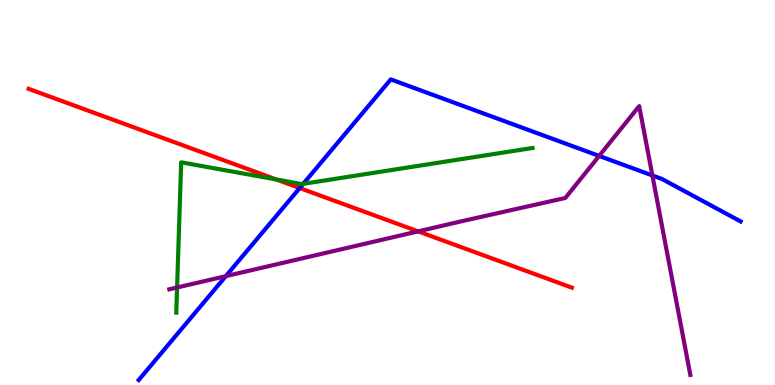[{'lines': ['blue', 'red'], 'intersections': [{'x': 3.87, 'y': 5.12}]}, {'lines': ['green', 'red'], 'intersections': [{'x': 3.56, 'y': 5.34}]}, {'lines': ['purple', 'red'], 'intersections': [{'x': 5.39, 'y': 3.99}]}, {'lines': ['blue', 'green'], 'intersections': [{'x': 3.91, 'y': 5.22}]}, {'lines': ['blue', 'purple'], 'intersections': [{'x': 2.91, 'y': 2.83}, {'x': 7.73, 'y': 5.95}, {'x': 8.42, 'y': 5.44}]}, {'lines': ['green', 'purple'], 'intersections': [{'x': 2.29, 'y': 2.53}]}]